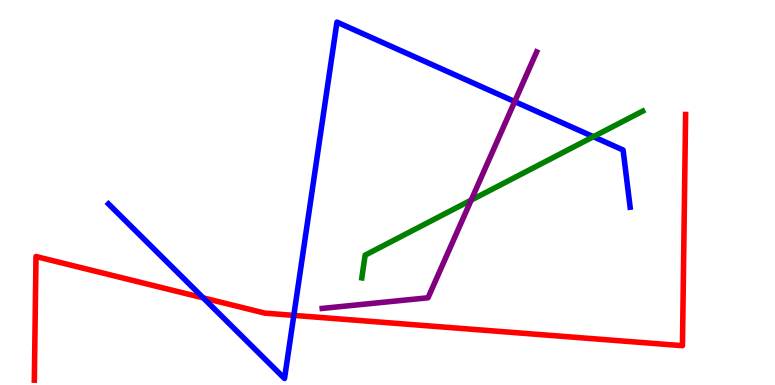[{'lines': ['blue', 'red'], 'intersections': [{'x': 2.62, 'y': 2.26}, {'x': 3.79, 'y': 1.81}]}, {'lines': ['green', 'red'], 'intersections': []}, {'lines': ['purple', 'red'], 'intersections': []}, {'lines': ['blue', 'green'], 'intersections': [{'x': 7.66, 'y': 6.45}]}, {'lines': ['blue', 'purple'], 'intersections': [{'x': 6.64, 'y': 7.36}]}, {'lines': ['green', 'purple'], 'intersections': [{'x': 6.08, 'y': 4.8}]}]